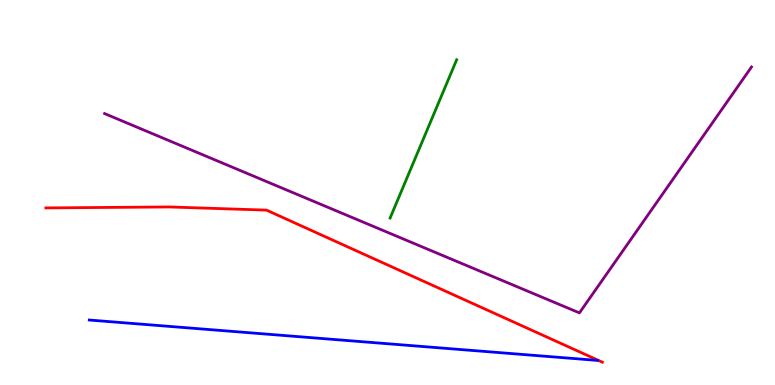[{'lines': ['blue', 'red'], 'intersections': []}, {'lines': ['green', 'red'], 'intersections': []}, {'lines': ['purple', 'red'], 'intersections': []}, {'lines': ['blue', 'green'], 'intersections': []}, {'lines': ['blue', 'purple'], 'intersections': []}, {'lines': ['green', 'purple'], 'intersections': []}]